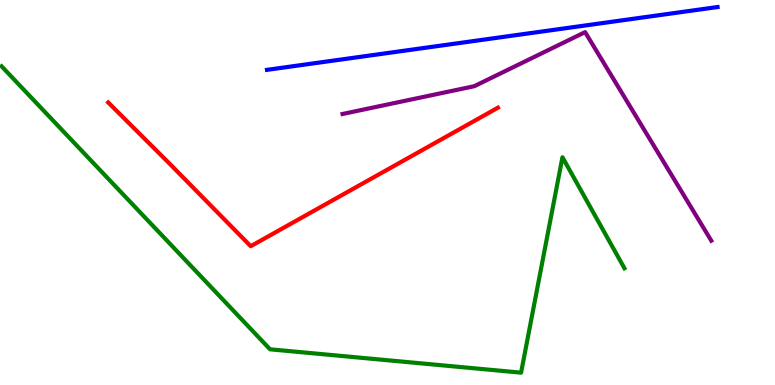[{'lines': ['blue', 'red'], 'intersections': []}, {'lines': ['green', 'red'], 'intersections': []}, {'lines': ['purple', 'red'], 'intersections': []}, {'lines': ['blue', 'green'], 'intersections': []}, {'lines': ['blue', 'purple'], 'intersections': []}, {'lines': ['green', 'purple'], 'intersections': []}]